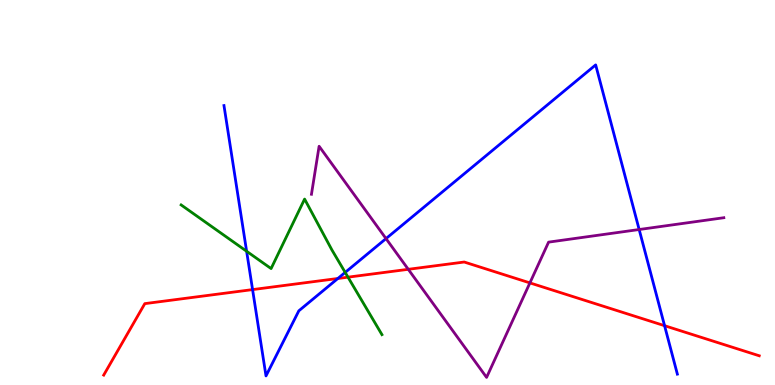[{'lines': ['blue', 'red'], 'intersections': [{'x': 3.26, 'y': 2.48}, {'x': 4.36, 'y': 2.77}, {'x': 8.58, 'y': 1.54}]}, {'lines': ['green', 'red'], 'intersections': [{'x': 4.49, 'y': 2.8}]}, {'lines': ['purple', 'red'], 'intersections': [{'x': 5.27, 'y': 3.0}, {'x': 6.84, 'y': 2.65}]}, {'lines': ['blue', 'green'], 'intersections': [{'x': 3.18, 'y': 3.47}, {'x': 4.45, 'y': 2.92}]}, {'lines': ['blue', 'purple'], 'intersections': [{'x': 4.98, 'y': 3.8}, {'x': 8.25, 'y': 4.04}]}, {'lines': ['green', 'purple'], 'intersections': []}]